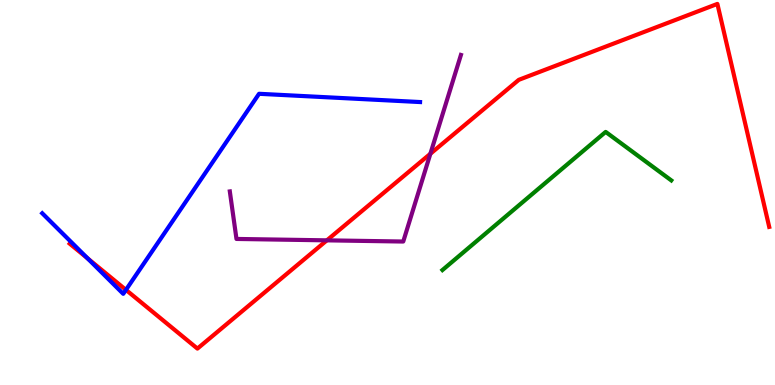[{'lines': ['blue', 'red'], 'intersections': [{'x': 1.13, 'y': 3.29}, {'x': 1.63, 'y': 2.47}]}, {'lines': ['green', 'red'], 'intersections': []}, {'lines': ['purple', 'red'], 'intersections': [{'x': 4.22, 'y': 3.76}, {'x': 5.55, 'y': 6.01}]}, {'lines': ['blue', 'green'], 'intersections': []}, {'lines': ['blue', 'purple'], 'intersections': []}, {'lines': ['green', 'purple'], 'intersections': []}]